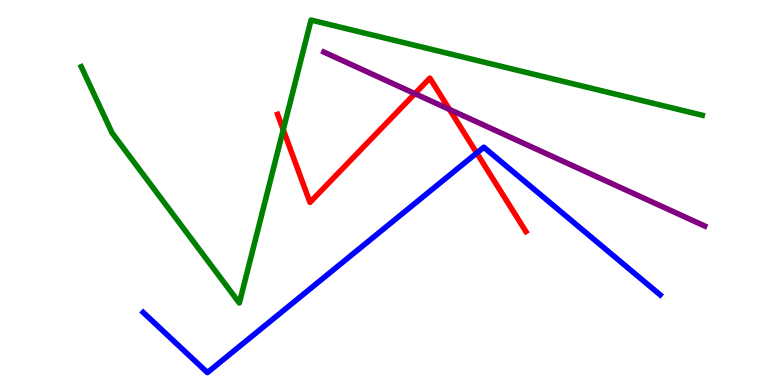[{'lines': ['blue', 'red'], 'intersections': [{'x': 6.15, 'y': 6.03}]}, {'lines': ['green', 'red'], 'intersections': [{'x': 3.65, 'y': 6.63}]}, {'lines': ['purple', 'red'], 'intersections': [{'x': 5.35, 'y': 7.57}, {'x': 5.8, 'y': 7.16}]}, {'lines': ['blue', 'green'], 'intersections': []}, {'lines': ['blue', 'purple'], 'intersections': []}, {'lines': ['green', 'purple'], 'intersections': []}]